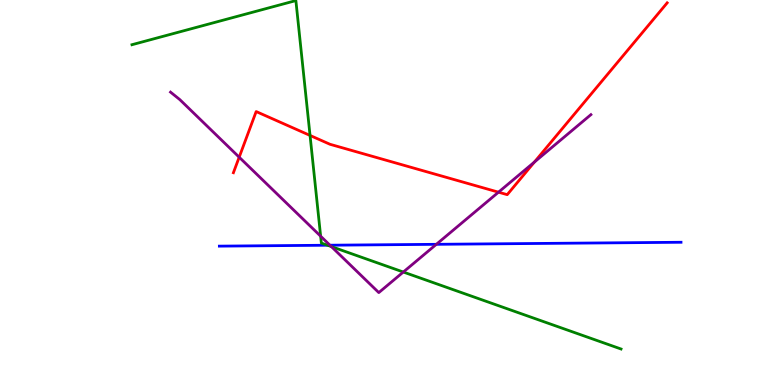[{'lines': ['blue', 'red'], 'intersections': []}, {'lines': ['green', 'red'], 'intersections': [{'x': 4.0, 'y': 6.48}]}, {'lines': ['purple', 'red'], 'intersections': [{'x': 3.09, 'y': 5.92}, {'x': 6.43, 'y': 5.01}, {'x': 6.9, 'y': 5.79}]}, {'lines': ['blue', 'green'], 'intersections': [{'x': 4.23, 'y': 3.63}]}, {'lines': ['blue', 'purple'], 'intersections': [{'x': 4.26, 'y': 3.63}, {'x': 5.63, 'y': 3.65}]}, {'lines': ['green', 'purple'], 'intersections': [{'x': 4.14, 'y': 3.87}, {'x': 4.28, 'y': 3.59}, {'x': 5.2, 'y': 2.93}]}]